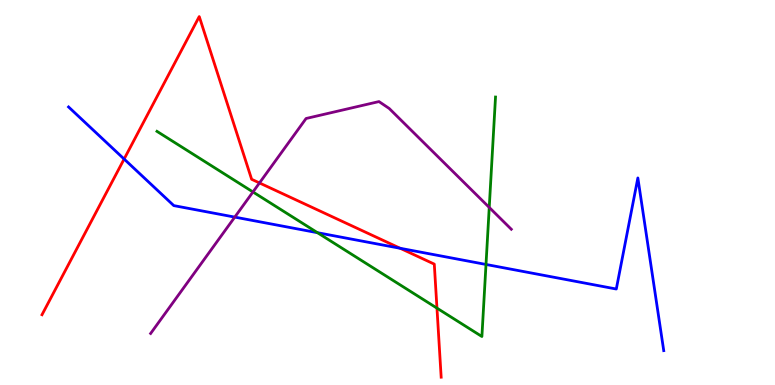[{'lines': ['blue', 'red'], 'intersections': [{'x': 1.6, 'y': 5.87}, {'x': 5.16, 'y': 3.55}]}, {'lines': ['green', 'red'], 'intersections': [{'x': 5.64, 'y': 2.0}]}, {'lines': ['purple', 'red'], 'intersections': [{'x': 3.35, 'y': 5.25}]}, {'lines': ['blue', 'green'], 'intersections': [{'x': 4.1, 'y': 3.96}, {'x': 6.27, 'y': 3.13}]}, {'lines': ['blue', 'purple'], 'intersections': [{'x': 3.03, 'y': 4.36}]}, {'lines': ['green', 'purple'], 'intersections': [{'x': 3.26, 'y': 5.01}, {'x': 6.31, 'y': 4.61}]}]